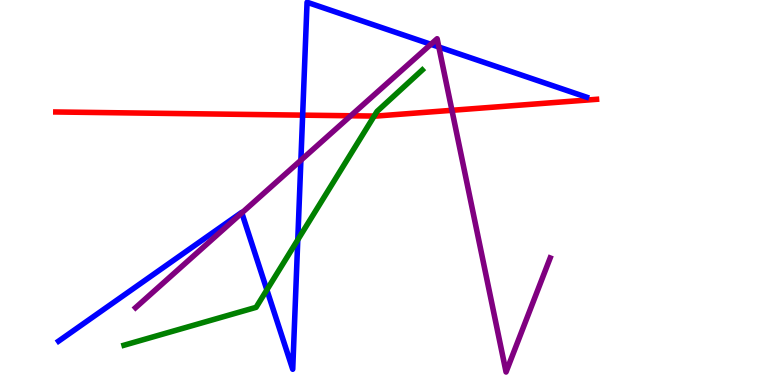[{'lines': ['blue', 'red'], 'intersections': [{'x': 3.91, 'y': 7.01}]}, {'lines': ['green', 'red'], 'intersections': [{'x': 4.83, 'y': 6.99}]}, {'lines': ['purple', 'red'], 'intersections': [{'x': 4.53, 'y': 6.99}, {'x': 5.83, 'y': 7.13}]}, {'lines': ['blue', 'green'], 'intersections': [{'x': 3.44, 'y': 2.47}, {'x': 3.84, 'y': 3.77}]}, {'lines': ['blue', 'purple'], 'intersections': [{'x': 3.12, 'y': 4.47}, {'x': 3.88, 'y': 5.84}, {'x': 5.56, 'y': 8.85}, {'x': 5.66, 'y': 8.78}]}, {'lines': ['green', 'purple'], 'intersections': []}]